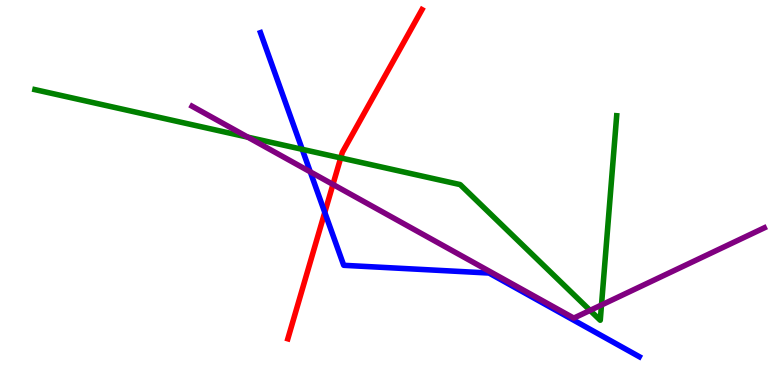[{'lines': ['blue', 'red'], 'intersections': [{'x': 4.19, 'y': 4.48}]}, {'lines': ['green', 'red'], 'intersections': [{'x': 4.4, 'y': 5.9}]}, {'lines': ['purple', 'red'], 'intersections': [{'x': 4.3, 'y': 5.21}]}, {'lines': ['blue', 'green'], 'intersections': [{'x': 3.9, 'y': 6.12}]}, {'lines': ['blue', 'purple'], 'intersections': [{'x': 4.0, 'y': 5.54}]}, {'lines': ['green', 'purple'], 'intersections': [{'x': 3.2, 'y': 6.44}, {'x': 7.61, 'y': 1.94}, {'x': 7.76, 'y': 2.08}]}]